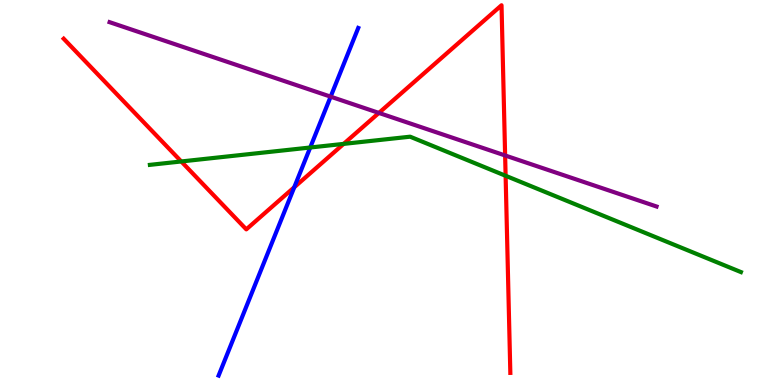[{'lines': ['blue', 'red'], 'intersections': [{'x': 3.8, 'y': 5.14}]}, {'lines': ['green', 'red'], 'intersections': [{'x': 2.34, 'y': 5.81}, {'x': 4.43, 'y': 6.26}, {'x': 6.52, 'y': 5.43}]}, {'lines': ['purple', 'red'], 'intersections': [{'x': 4.89, 'y': 7.07}, {'x': 6.52, 'y': 5.96}]}, {'lines': ['blue', 'green'], 'intersections': [{'x': 4.0, 'y': 6.17}]}, {'lines': ['blue', 'purple'], 'intersections': [{'x': 4.27, 'y': 7.49}]}, {'lines': ['green', 'purple'], 'intersections': []}]